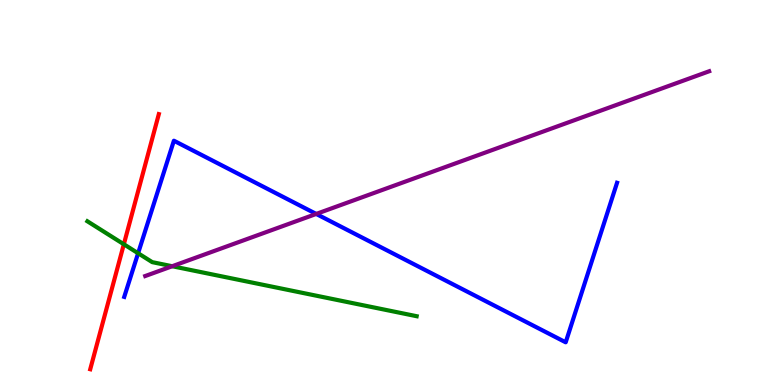[{'lines': ['blue', 'red'], 'intersections': []}, {'lines': ['green', 'red'], 'intersections': [{'x': 1.6, 'y': 3.66}]}, {'lines': ['purple', 'red'], 'intersections': []}, {'lines': ['blue', 'green'], 'intersections': [{'x': 1.78, 'y': 3.42}]}, {'lines': ['blue', 'purple'], 'intersections': [{'x': 4.08, 'y': 4.44}]}, {'lines': ['green', 'purple'], 'intersections': [{'x': 2.22, 'y': 3.08}]}]